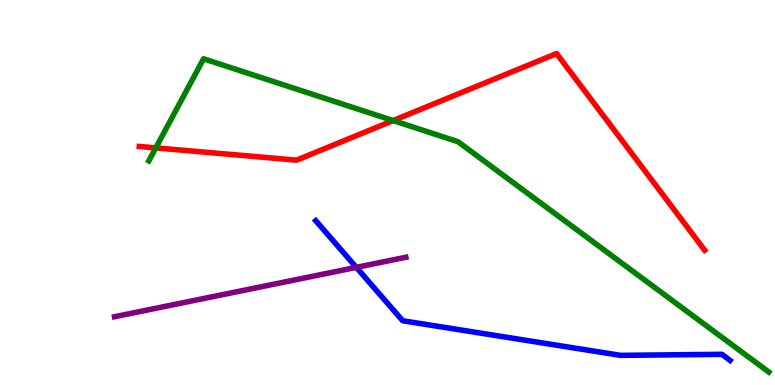[{'lines': ['blue', 'red'], 'intersections': []}, {'lines': ['green', 'red'], 'intersections': [{'x': 2.01, 'y': 6.16}, {'x': 5.07, 'y': 6.87}]}, {'lines': ['purple', 'red'], 'intersections': []}, {'lines': ['blue', 'green'], 'intersections': []}, {'lines': ['blue', 'purple'], 'intersections': [{'x': 4.6, 'y': 3.06}]}, {'lines': ['green', 'purple'], 'intersections': []}]